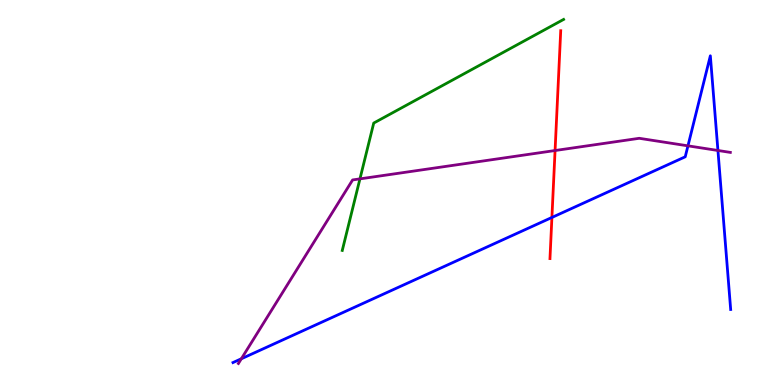[{'lines': ['blue', 'red'], 'intersections': [{'x': 7.12, 'y': 4.35}]}, {'lines': ['green', 'red'], 'intersections': []}, {'lines': ['purple', 'red'], 'intersections': [{'x': 7.16, 'y': 6.09}]}, {'lines': ['blue', 'green'], 'intersections': []}, {'lines': ['blue', 'purple'], 'intersections': [{'x': 3.11, 'y': 0.682}, {'x': 8.88, 'y': 6.21}, {'x': 9.26, 'y': 6.09}]}, {'lines': ['green', 'purple'], 'intersections': [{'x': 4.64, 'y': 5.35}]}]